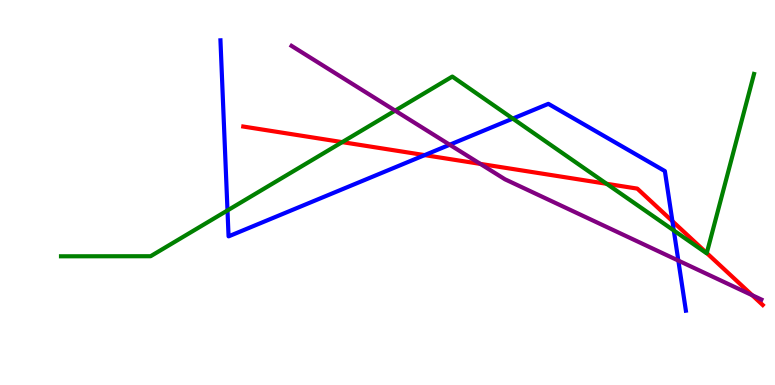[{'lines': ['blue', 'red'], 'intersections': [{'x': 5.48, 'y': 5.97}, {'x': 8.68, 'y': 4.25}]}, {'lines': ['green', 'red'], 'intersections': [{'x': 4.42, 'y': 6.31}, {'x': 7.83, 'y': 5.23}, {'x': 9.12, 'y': 3.43}]}, {'lines': ['purple', 'red'], 'intersections': [{'x': 6.2, 'y': 5.74}, {'x': 9.71, 'y': 2.33}]}, {'lines': ['blue', 'green'], 'intersections': [{'x': 2.94, 'y': 4.53}, {'x': 6.62, 'y': 6.92}, {'x': 8.69, 'y': 4.01}]}, {'lines': ['blue', 'purple'], 'intersections': [{'x': 5.8, 'y': 6.24}, {'x': 8.75, 'y': 3.23}]}, {'lines': ['green', 'purple'], 'intersections': [{'x': 5.1, 'y': 7.13}]}]